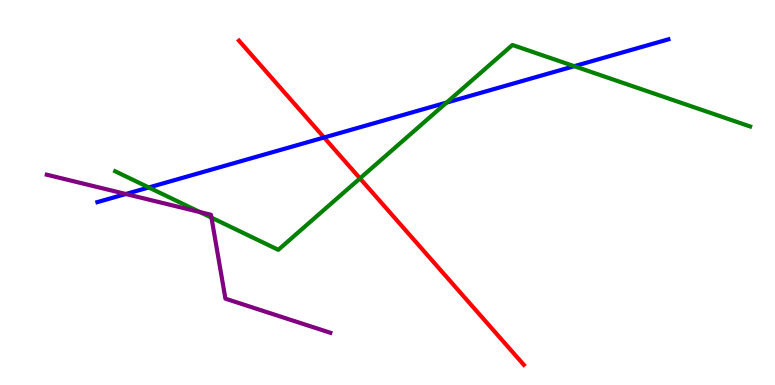[{'lines': ['blue', 'red'], 'intersections': [{'x': 4.18, 'y': 6.43}]}, {'lines': ['green', 'red'], 'intersections': [{'x': 4.64, 'y': 5.37}]}, {'lines': ['purple', 'red'], 'intersections': []}, {'lines': ['blue', 'green'], 'intersections': [{'x': 1.92, 'y': 5.13}, {'x': 5.76, 'y': 7.34}, {'x': 7.41, 'y': 8.28}]}, {'lines': ['blue', 'purple'], 'intersections': [{'x': 1.62, 'y': 4.96}]}, {'lines': ['green', 'purple'], 'intersections': [{'x': 2.58, 'y': 4.49}, {'x': 2.73, 'y': 4.35}]}]